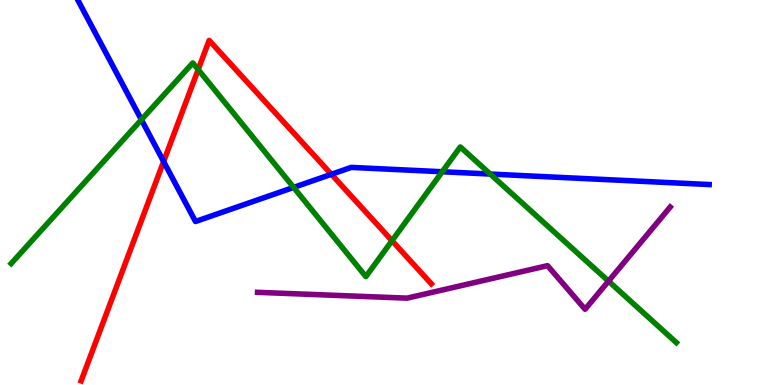[{'lines': ['blue', 'red'], 'intersections': [{'x': 2.11, 'y': 5.81}, {'x': 4.28, 'y': 5.47}]}, {'lines': ['green', 'red'], 'intersections': [{'x': 2.56, 'y': 8.19}, {'x': 5.06, 'y': 3.75}]}, {'lines': ['purple', 'red'], 'intersections': []}, {'lines': ['blue', 'green'], 'intersections': [{'x': 1.82, 'y': 6.89}, {'x': 3.79, 'y': 5.13}, {'x': 5.71, 'y': 5.54}, {'x': 6.33, 'y': 5.48}]}, {'lines': ['blue', 'purple'], 'intersections': []}, {'lines': ['green', 'purple'], 'intersections': [{'x': 7.85, 'y': 2.7}]}]